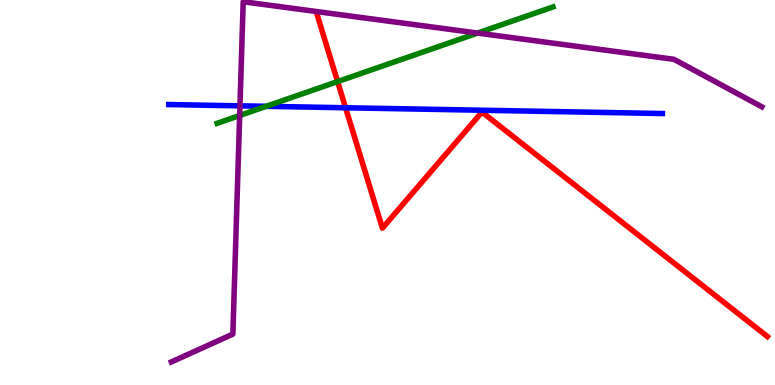[{'lines': ['blue', 'red'], 'intersections': [{'x': 4.46, 'y': 7.2}]}, {'lines': ['green', 'red'], 'intersections': [{'x': 4.36, 'y': 7.88}]}, {'lines': ['purple', 'red'], 'intersections': []}, {'lines': ['blue', 'green'], 'intersections': [{'x': 3.43, 'y': 7.24}]}, {'lines': ['blue', 'purple'], 'intersections': [{'x': 3.1, 'y': 7.25}]}, {'lines': ['green', 'purple'], 'intersections': [{'x': 3.09, 'y': 7.0}, {'x': 6.16, 'y': 9.14}]}]